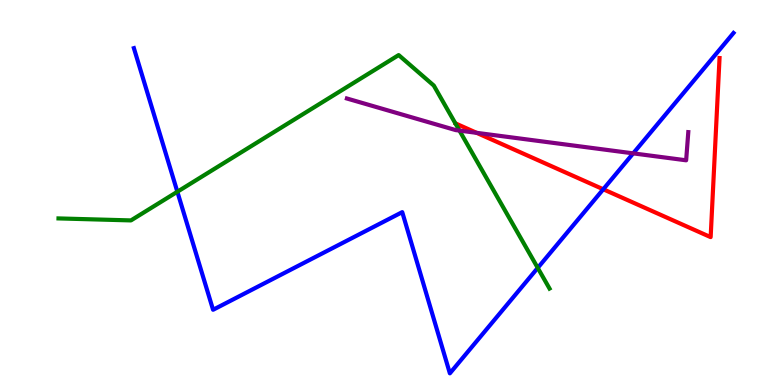[{'lines': ['blue', 'red'], 'intersections': [{'x': 7.78, 'y': 5.08}]}, {'lines': ['green', 'red'], 'intersections': []}, {'lines': ['purple', 'red'], 'intersections': [{'x': 6.15, 'y': 6.55}]}, {'lines': ['blue', 'green'], 'intersections': [{'x': 2.29, 'y': 5.02}, {'x': 6.94, 'y': 3.04}]}, {'lines': ['blue', 'purple'], 'intersections': [{'x': 8.17, 'y': 6.02}]}, {'lines': ['green', 'purple'], 'intersections': [{'x': 5.93, 'y': 6.61}]}]